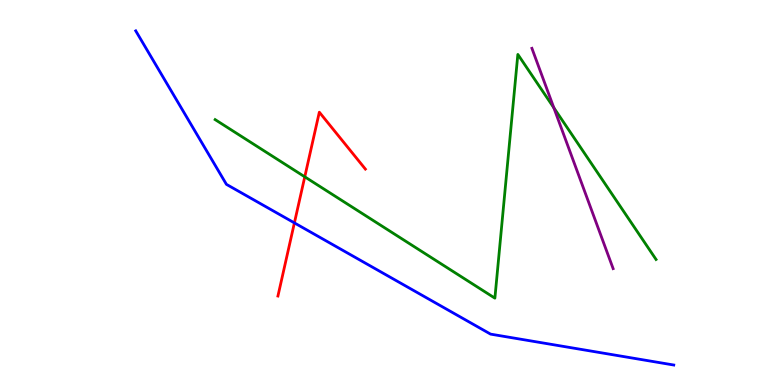[{'lines': ['blue', 'red'], 'intersections': [{'x': 3.8, 'y': 4.21}]}, {'lines': ['green', 'red'], 'intersections': [{'x': 3.93, 'y': 5.41}]}, {'lines': ['purple', 'red'], 'intersections': []}, {'lines': ['blue', 'green'], 'intersections': []}, {'lines': ['blue', 'purple'], 'intersections': []}, {'lines': ['green', 'purple'], 'intersections': [{'x': 7.15, 'y': 7.2}]}]